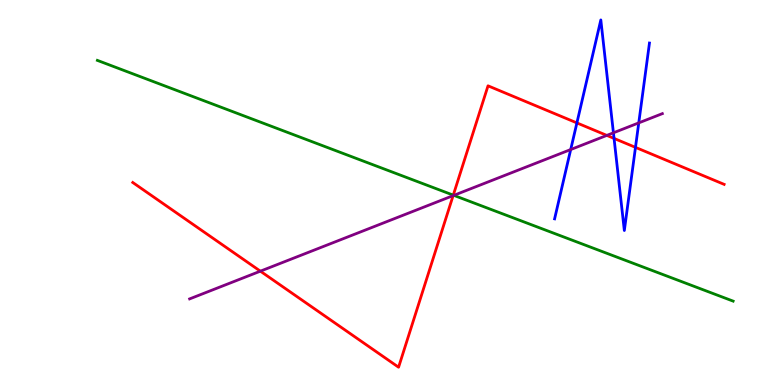[{'lines': ['blue', 'red'], 'intersections': [{'x': 7.44, 'y': 6.81}, {'x': 7.92, 'y': 6.4}, {'x': 8.2, 'y': 6.17}]}, {'lines': ['green', 'red'], 'intersections': [{'x': 5.85, 'y': 4.93}]}, {'lines': ['purple', 'red'], 'intersections': [{'x': 3.36, 'y': 2.96}, {'x': 5.85, 'y': 4.92}, {'x': 7.83, 'y': 6.48}]}, {'lines': ['blue', 'green'], 'intersections': []}, {'lines': ['blue', 'purple'], 'intersections': [{'x': 7.36, 'y': 6.12}, {'x': 7.92, 'y': 6.55}, {'x': 8.24, 'y': 6.81}]}, {'lines': ['green', 'purple'], 'intersections': [{'x': 5.86, 'y': 4.93}]}]